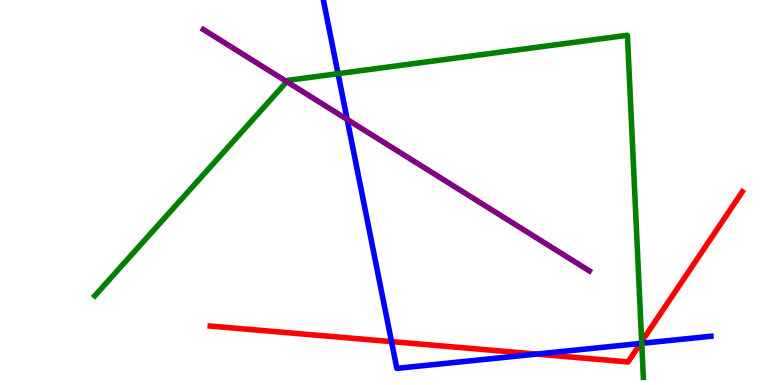[{'lines': ['blue', 'red'], 'intersections': [{'x': 5.05, 'y': 1.13}, {'x': 6.92, 'y': 0.803}, {'x': 8.26, 'y': 1.08}]}, {'lines': ['green', 'red'], 'intersections': [{'x': 8.28, 'y': 1.13}]}, {'lines': ['purple', 'red'], 'intersections': []}, {'lines': ['blue', 'green'], 'intersections': [{'x': 4.36, 'y': 8.09}, {'x': 8.28, 'y': 1.08}]}, {'lines': ['blue', 'purple'], 'intersections': [{'x': 4.48, 'y': 6.9}]}, {'lines': ['green', 'purple'], 'intersections': [{'x': 3.7, 'y': 7.88}]}]